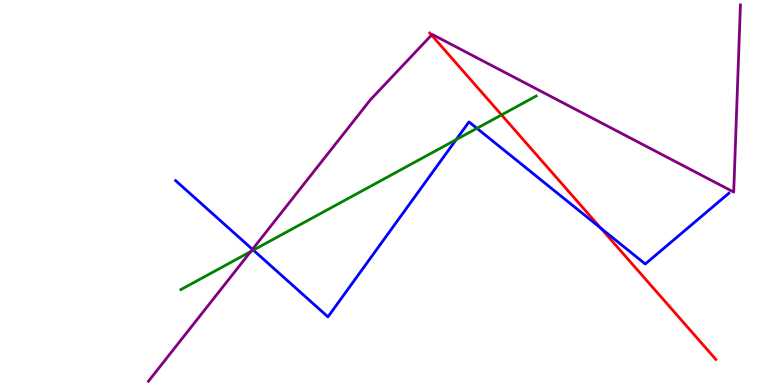[{'lines': ['blue', 'red'], 'intersections': [{'x': 7.75, 'y': 4.07}]}, {'lines': ['green', 'red'], 'intersections': [{'x': 6.47, 'y': 7.02}]}, {'lines': ['purple', 'red'], 'intersections': [{'x': 5.57, 'y': 9.09}]}, {'lines': ['blue', 'green'], 'intersections': [{'x': 3.27, 'y': 3.5}, {'x': 5.89, 'y': 6.37}, {'x': 6.15, 'y': 6.67}]}, {'lines': ['blue', 'purple'], 'intersections': [{'x': 3.26, 'y': 3.52}]}, {'lines': ['green', 'purple'], 'intersections': [{'x': 3.24, 'y': 3.47}]}]